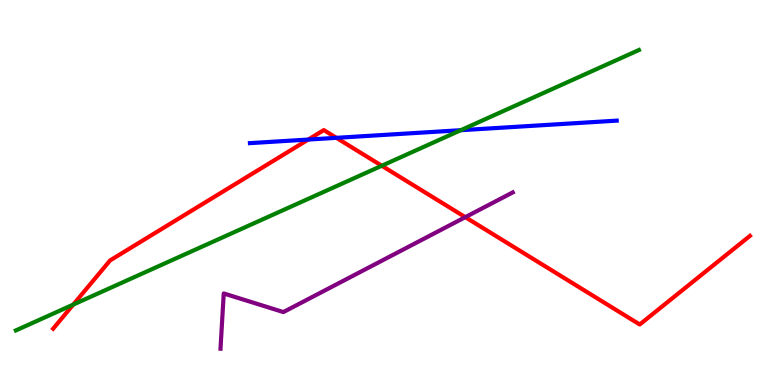[{'lines': ['blue', 'red'], 'intersections': [{'x': 3.98, 'y': 6.38}, {'x': 4.34, 'y': 6.42}]}, {'lines': ['green', 'red'], 'intersections': [{'x': 0.945, 'y': 2.09}, {'x': 4.93, 'y': 5.69}]}, {'lines': ['purple', 'red'], 'intersections': [{'x': 6.0, 'y': 4.36}]}, {'lines': ['blue', 'green'], 'intersections': [{'x': 5.95, 'y': 6.62}]}, {'lines': ['blue', 'purple'], 'intersections': []}, {'lines': ['green', 'purple'], 'intersections': []}]